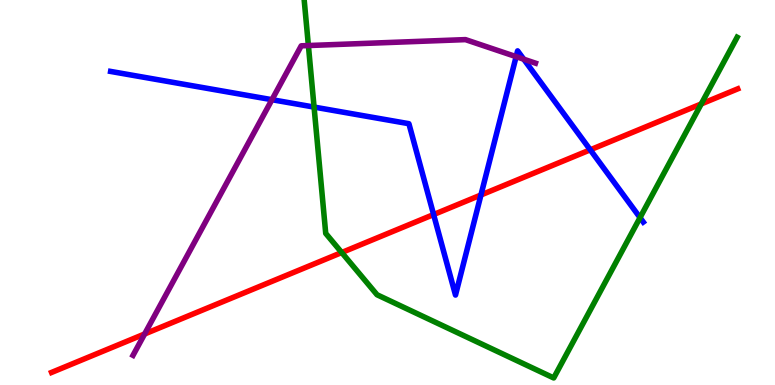[{'lines': ['blue', 'red'], 'intersections': [{'x': 5.59, 'y': 4.43}, {'x': 6.21, 'y': 4.94}, {'x': 7.62, 'y': 6.11}]}, {'lines': ['green', 'red'], 'intersections': [{'x': 4.41, 'y': 3.44}, {'x': 9.05, 'y': 7.3}]}, {'lines': ['purple', 'red'], 'intersections': [{'x': 1.87, 'y': 1.33}]}, {'lines': ['blue', 'green'], 'intersections': [{'x': 4.05, 'y': 7.22}, {'x': 8.26, 'y': 4.35}]}, {'lines': ['blue', 'purple'], 'intersections': [{'x': 3.51, 'y': 7.41}, {'x': 6.66, 'y': 8.53}, {'x': 6.76, 'y': 8.46}]}, {'lines': ['green', 'purple'], 'intersections': [{'x': 3.98, 'y': 8.82}]}]